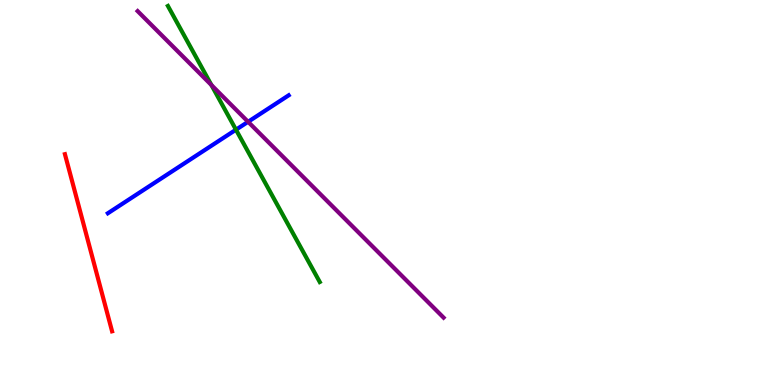[{'lines': ['blue', 'red'], 'intersections': []}, {'lines': ['green', 'red'], 'intersections': []}, {'lines': ['purple', 'red'], 'intersections': []}, {'lines': ['blue', 'green'], 'intersections': [{'x': 3.04, 'y': 6.63}]}, {'lines': ['blue', 'purple'], 'intersections': [{'x': 3.2, 'y': 6.84}]}, {'lines': ['green', 'purple'], 'intersections': [{'x': 2.73, 'y': 7.79}]}]